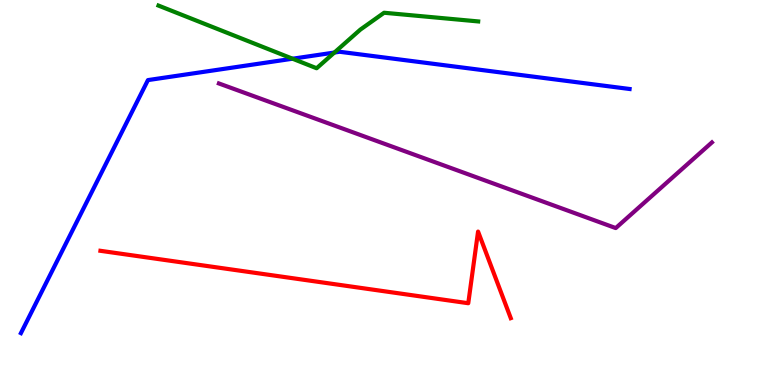[{'lines': ['blue', 'red'], 'intersections': []}, {'lines': ['green', 'red'], 'intersections': []}, {'lines': ['purple', 'red'], 'intersections': []}, {'lines': ['blue', 'green'], 'intersections': [{'x': 3.78, 'y': 8.47}, {'x': 4.31, 'y': 8.64}]}, {'lines': ['blue', 'purple'], 'intersections': []}, {'lines': ['green', 'purple'], 'intersections': []}]